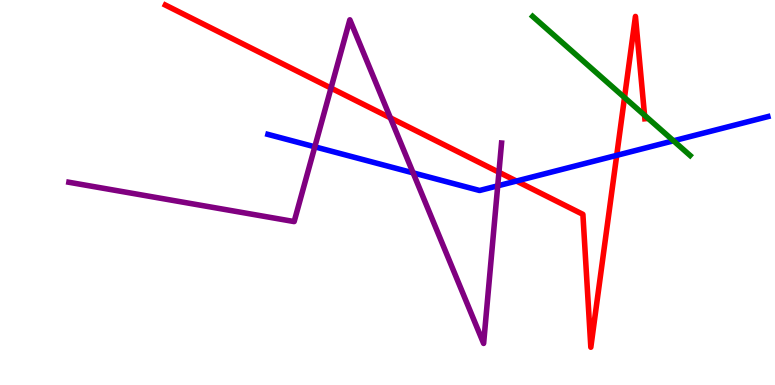[{'lines': ['blue', 'red'], 'intersections': [{'x': 6.66, 'y': 5.3}, {'x': 7.96, 'y': 5.96}]}, {'lines': ['green', 'red'], 'intersections': [{'x': 8.06, 'y': 7.47}, {'x': 8.32, 'y': 7.01}]}, {'lines': ['purple', 'red'], 'intersections': [{'x': 4.27, 'y': 7.71}, {'x': 5.04, 'y': 6.94}, {'x': 6.44, 'y': 5.53}]}, {'lines': ['blue', 'green'], 'intersections': [{'x': 8.69, 'y': 6.34}]}, {'lines': ['blue', 'purple'], 'intersections': [{'x': 4.06, 'y': 6.19}, {'x': 5.33, 'y': 5.51}, {'x': 6.42, 'y': 5.17}]}, {'lines': ['green', 'purple'], 'intersections': []}]